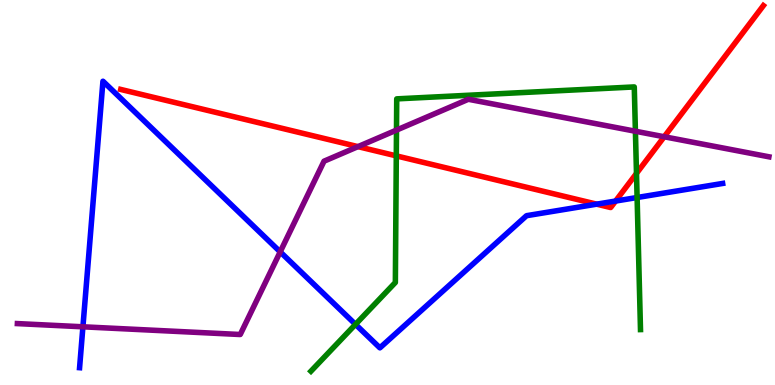[{'lines': ['blue', 'red'], 'intersections': [{'x': 7.7, 'y': 4.7}, {'x': 7.94, 'y': 4.78}]}, {'lines': ['green', 'red'], 'intersections': [{'x': 5.11, 'y': 5.95}, {'x': 8.21, 'y': 5.5}]}, {'lines': ['purple', 'red'], 'intersections': [{'x': 4.62, 'y': 6.19}, {'x': 8.57, 'y': 6.45}]}, {'lines': ['blue', 'green'], 'intersections': [{'x': 4.59, 'y': 1.57}, {'x': 8.22, 'y': 4.87}]}, {'lines': ['blue', 'purple'], 'intersections': [{'x': 1.07, 'y': 1.51}, {'x': 3.62, 'y': 3.46}]}, {'lines': ['green', 'purple'], 'intersections': [{'x': 5.12, 'y': 6.62}, {'x': 8.2, 'y': 6.59}]}]